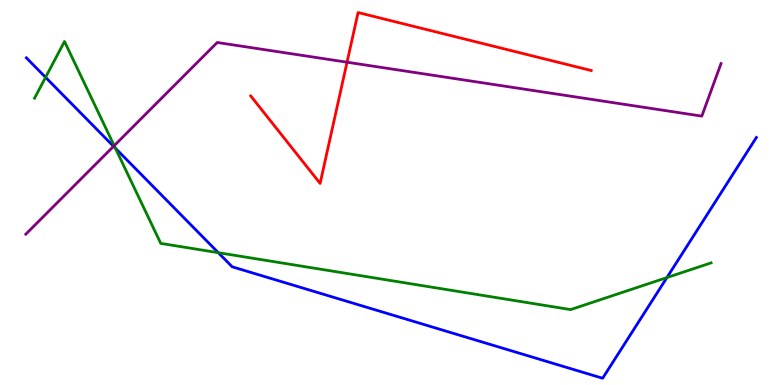[{'lines': ['blue', 'red'], 'intersections': []}, {'lines': ['green', 'red'], 'intersections': []}, {'lines': ['purple', 'red'], 'intersections': [{'x': 4.48, 'y': 8.38}]}, {'lines': ['blue', 'green'], 'intersections': [{'x': 0.588, 'y': 7.99}, {'x': 1.49, 'y': 6.15}, {'x': 2.82, 'y': 3.44}, {'x': 8.61, 'y': 2.79}]}, {'lines': ['blue', 'purple'], 'intersections': [{'x': 1.47, 'y': 6.2}]}, {'lines': ['green', 'purple'], 'intersections': [{'x': 1.47, 'y': 6.22}]}]